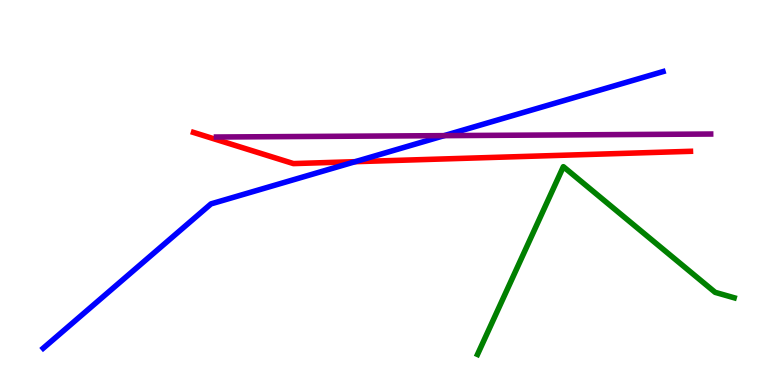[{'lines': ['blue', 'red'], 'intersections': [{'x': 4.58, 'y': 5.8}]}, {'lines': ['green', 'red'], 'intersections': []}, {'lines': ['purple', 'red'], 'intersections': []}, {'lines': ['blue', 'green'], 'intersections': []}, {'lines': ['blue', 'purple'], 'intersections': [{'x': 5.73, 'y': 6.48}]}, {'lines': ['green', 'purple'], 'intersections': []}]